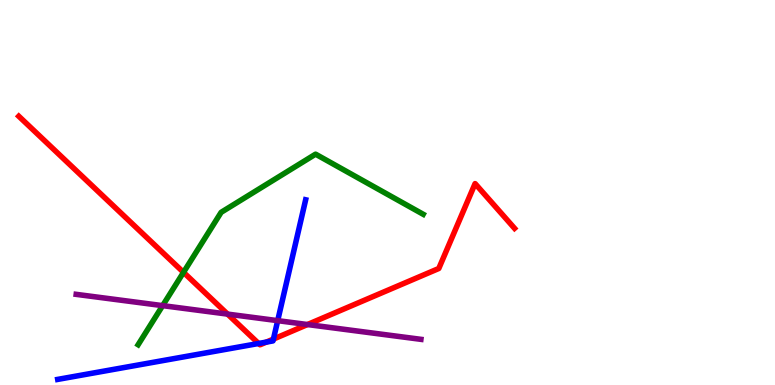[{'lines': ['blue', 'red'], 'intersections': [{'x': 3.34, 'y': 1.08}, {'x': 3.44, 'y': 1.11}, {'x': 3.53, 'y': 1.19}]}, {'lines': ['green', 'red'], 'intersections': [{'x': 2.37, 'y': 2.93}]}, {'lines': ['purple', 'red'], 'intersections': [{'x': 2.94, 'y': 1.84}, {'x': 3.97, 'y': 1.57}]}, {'lines': ['blue', 'green'], 'intersections': []}, {'lines': ['blue', 'purple'], 'intersections': [{'x': 3.58, 'y': 1.67}]}, {'lines': ['green', 'purple'], 'intersections': [{'x': 2.1, 'y': 2.06}]}]